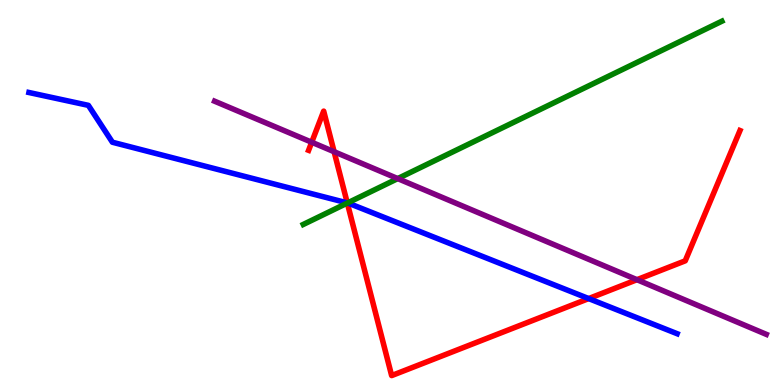[{'lines': ['blue', 'red'], 'intersections': [{'x': 4.48, 'y': 4.73}, {'x': 7.6, 'y': 2.24}]}, {'lines': ['green', 'red'], 'intersections': [{'x': 4.48, 'y': 4.73}]}, {'lines': ['purple', 'red'], 'intersections': [{'x': 4.02, 'y': 6.31}, {'x': 4.31, 'y': 6.06}, {'x': 8.22, 'y': 2.74}]}, {'lines': ['blue', 'green'], 'intersections': [{'x': 4.48, 'y': 4.73}]}, {'lines': ['blue', 'purple'], 'intersections': []}, {'lines': ['green', 'purple'], 'intersections': [{'x': 5.13, 'y': 5.36}]}]